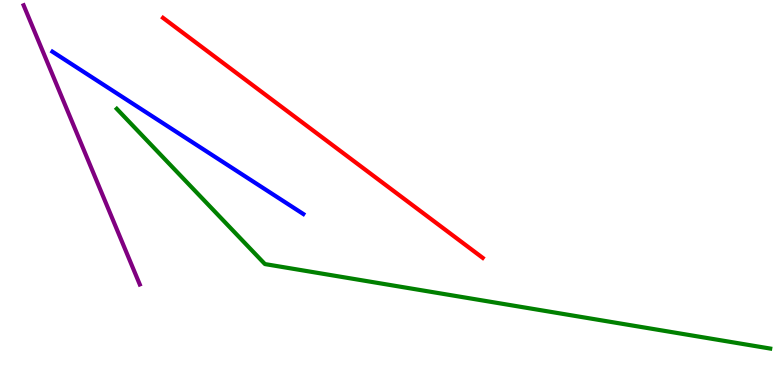[{'lines': ['blue', 'red'], 'intersections': []}, {'lines': ['green', 'red'], 'intersections': []}, {'lines': ['purple', 'red'], 'intersections': []}, {'lines': ['blue', 'green'], 'intersections': []}, {'lines': ['blue', 'purple'], 'intersections': []}, {'lines': ['green', 'purple'], 'intersections': []}]